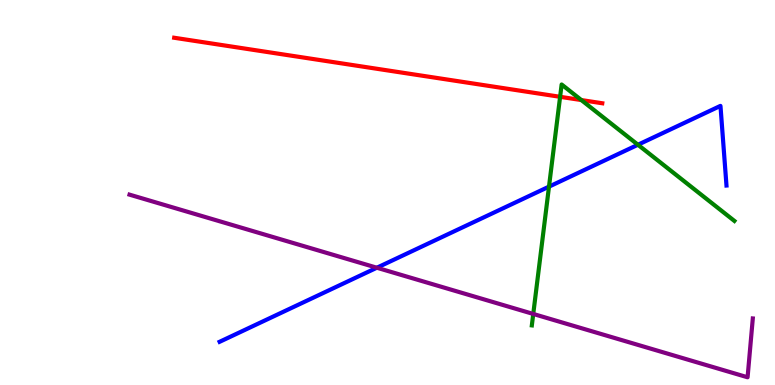[{'lines': ['blue', 'red'], 'intersections': []}, {'lines': ['green', 'red'], 'intersections': [{'x': 7.23, 'y': 7.49}, {'x': 7.5, 'y': 7.4}]}, {'lines': ['purple', 'red'], 'intersections': []}, {'lines': ['blue', 'green'], 'intersections': [{'x': 7.08, 'y': 5.15}, {'x': 8.23, 'y': 6.24}]}, {'lines': ['blue', 'purple'], 'intersections': [{'x': 4.86, 'y': 3.05}]}, {'lines': ['green', 'purple'], 'intersections': [{'x': 6.88, 'y': 1.85}]}]